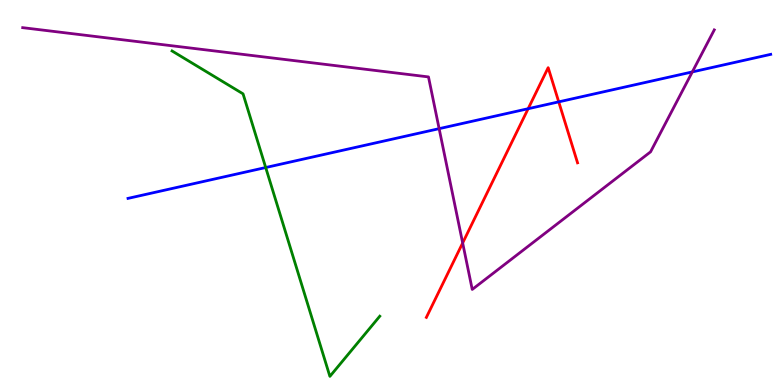[{'lines': ['blue', 'red'], 'intersections': [{'x': 6.81, 'y': 7.18}, {'x': 7.21, 'y': 7.35}]}, {'lines': ['green', 'red'], 'intersections': []}, {'lines': ['purple', 'red'], 'intersections': [{'x': 5.97, 'y': 3.69}]}, {'lines': ['blue', 'green'], 'intersections': [{'x': 3.43, 'y': 5.65}]}, {'lines': ['blue', 'purple'], 'intersections': [{'x': 5.67, 'y': 6.66}, {'x': 8.93, 'y': 8.13}]}, {'lines': ['green', 'purple'], 'intersections': []}]